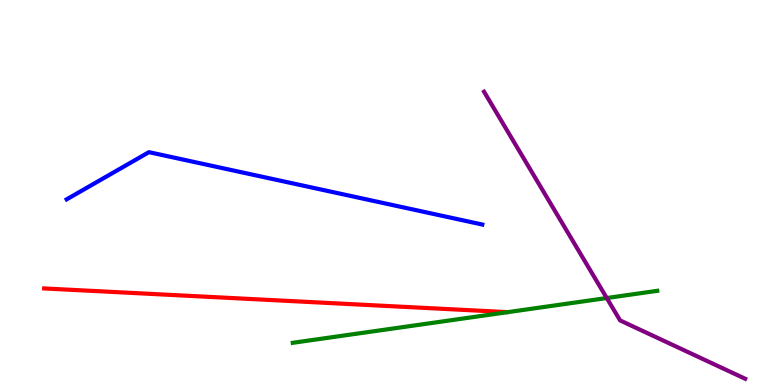[{'lines': ['blue', 'red'], 'intersections': []}, {'lines': ['green', 'red'], 'intersections': []}, {'lines': ['purple', 'red'], 'intersections': []}, {'lines': ['blue', 'green'], 'intersections': []}, {'lines': ['blue', 'purple'], 'intersections': []}, {'lines': ['green', 'purple'], 'intersections': [{'x': 7.83, 'y': 2.26}]}]